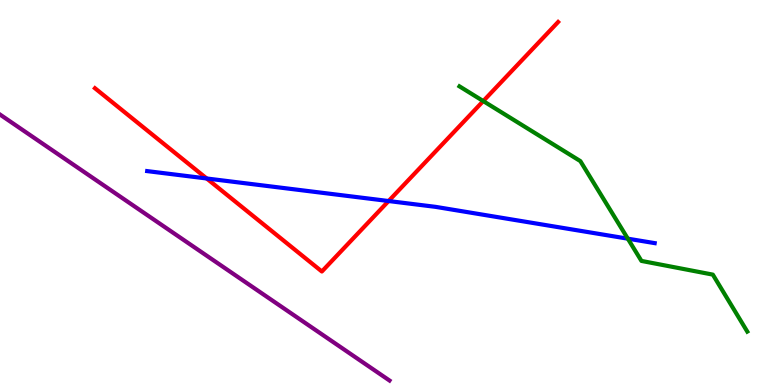[{'lines': ['blue', 'red'], 'intersections': [{'x': 2.67, 'y': 5.36}, {'x': 5.01, 'y': 4.78}]}, {'lines': ['green', 'red'], 'intersections': [{'x': 6.24, 'y': 7.37}]}, {'lines': ['purple', 'red'], 'intersections': []}, {'lines': ['blue', 'green'], 'intersections': [{'x': 8.1, 'y': 3.8}]}, {'lines': ['blue', 'purple'], 'intersections': []}, {'lines': ['green', 'purple'], 'intersections': []}]